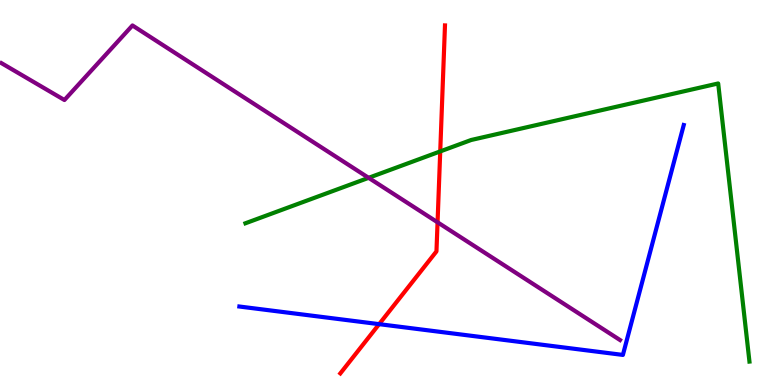[{'lines': ['blue', 'red'], 'intersections': [{'x': 4.89, 'y': 1.58}]}, {'lines': ['green', 'red'], 'intersections': [{'x': 5.68, 'y': 6.07}]}, {'lines': ['purple', 'red'], 'intersections': [{'x': 5.65, 'y': 4.23}]}, {'lines': ['blue', 'green'], 'intersections': []}, {'lines': ['blue', 'purple'], 'intersections': []}, {'lines': ['green', 'purple'], 'intersections': [{'x': 4.76, 'y': 5.38}]}]